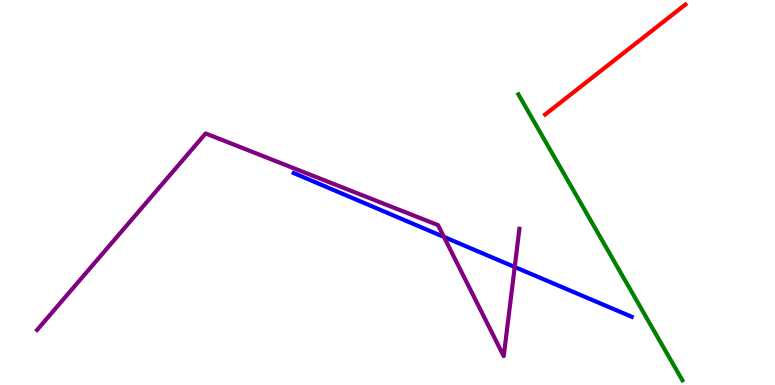[{'lines': ['blue', 'red'], 'intersections': []}, {'lines': ['green', 'red'], 'intersections': []}, {'lines': ['purple', 'red'], 'intersections': []}, {'lines': ['blue', 'green'], 'intersections': []}, {'lines': ['blue', 'purple'], 'intersections': [{'x': 5.73, 'y': 3.85}, {'x': 6.64, 'y': 3.06}]}, {'lines': ['green', 'purple'], 'intersections': []}]